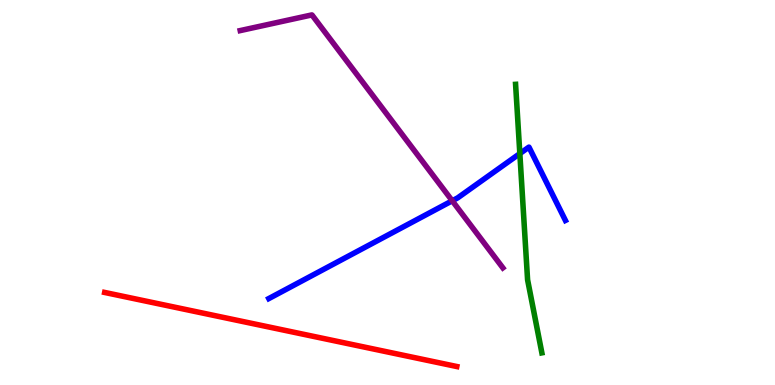[{'lines': ['blue', 'red'], 'intersections': []}, {'lines': ['green', 'red'], 'intersections': []}, {'lines': ['purple', 'red'], 'intersections': []}, {'lines': ['blue', 'green'], 'intersections': [{'x': 6.71, 'y': 6.01}]}, {'lines': ['blue', 'purple'], 'intersections': [{'x': 5.84, 'y': 4.79}]}, {'lines': ['green', 'purple'], 'intersections': []}]